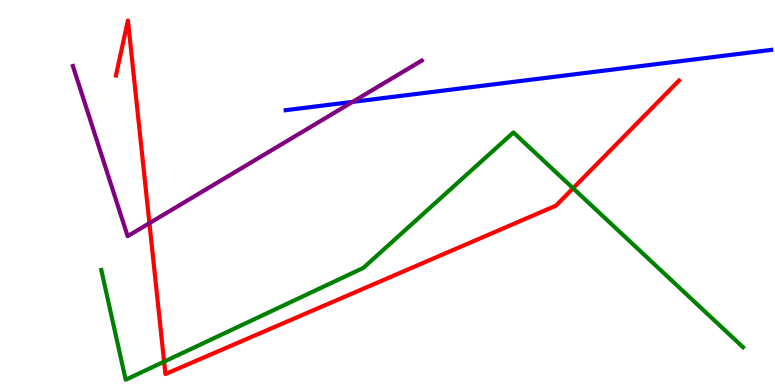[{'lines': ['blue', 'red'], 'intersections': []}, {'lines': ['green', 'red'], 'intersections': [{'x': 2.12, 'y': 0.606}, {'x': 7.39, 'y': 5.11}]}, {'lines': ['purple', 'red'], 'intersections': [{'x': 1.93, 'y': 4.2}]}, {'lines': ['blue', 'green'], 'intersections': []}, {'lines': ['blue', 'purple'], 'intersections': [{'x': 4.55, 'y': 7.35}]}, {'lines': ['green', 'purple'], 'intersections': []}]